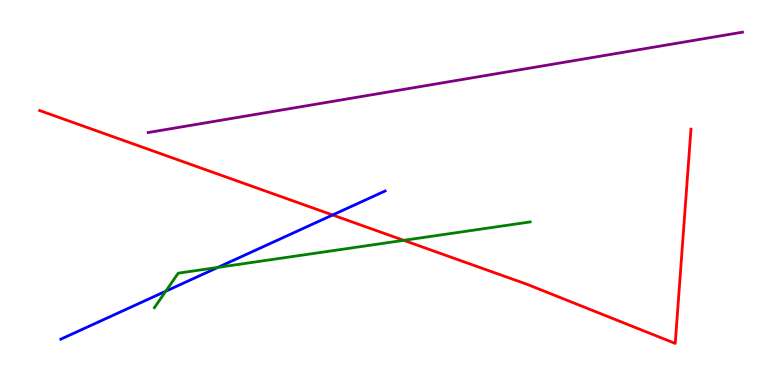[{'lines': ['blue', 'red'], 'intersections': [{'x': 4.29, 'y': 4.42}]}, {'lines': ['green', 'red'], 'intersections': [{'x': 5.21, 'y': 3.76}]}, {'lines': ['purple', 'red'], 'intersections': []}, {'lines': ['blue', 'green'], 'intersections': [{'x': 2.14, 'y': 2.44}, {'x': 2.81, 'y': 3.05}]}, {'lines': ['blue', 'purple'], 'intersections': []}, {'lines': ['green', 'purple'], 'intersections': []}]